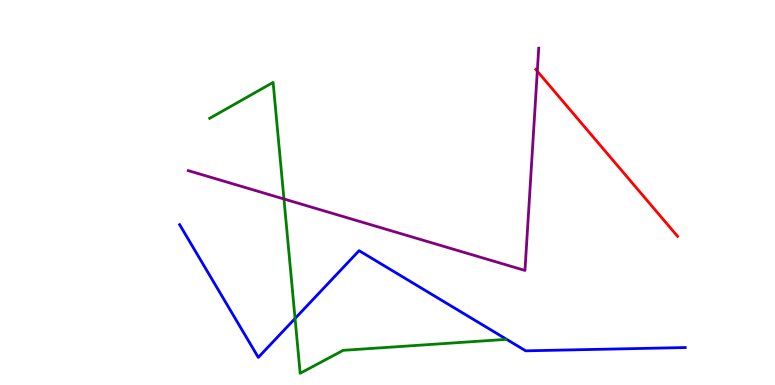[{'lines': ['blue', 'red'], 'intersections': []}, {'lines': ['green', 'red'], 'intersections': []}, {'lines': ['purple', 'red'], 'intersections': [{'x': 6.93, 'y': 8.15}]}, {'lines': ['blue', 'green'], 'intersections': [{'x': 3.81, 'y': 1.73}]}, {'lines': ['blue', 'purple'], 'intersections': []}, {'lines': ['green', 'purple'], 'intersections': [{'x': 3.66, 'y': 4.83}]}]